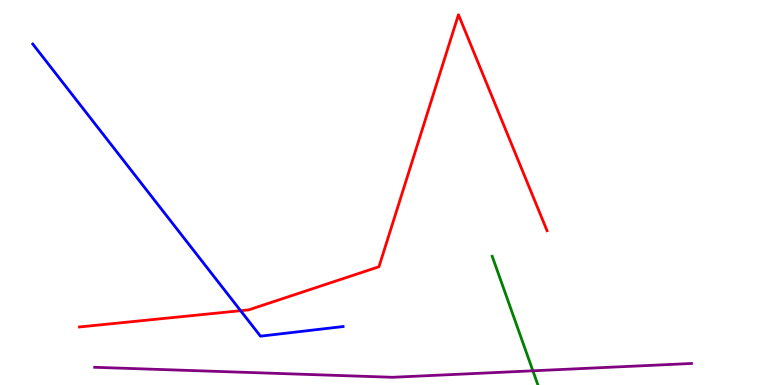[{'lines': ['blue', 'red'], 'intersections': [{'x': 3.1, 'y': 1.93}]}, {'lines': ['green', 'red'], 'intersections': []}, {'lines': ['purple', 'red'], 'intersections': []}, {'lines': ['blue', 'green'], 'intersections': []}, {'lines': ['blue', 'purple'], 'intersections': []}, {'lines': ['green', 'purple'], 'intersections': [{'x': 6.88, 'y': 0.369}]}]